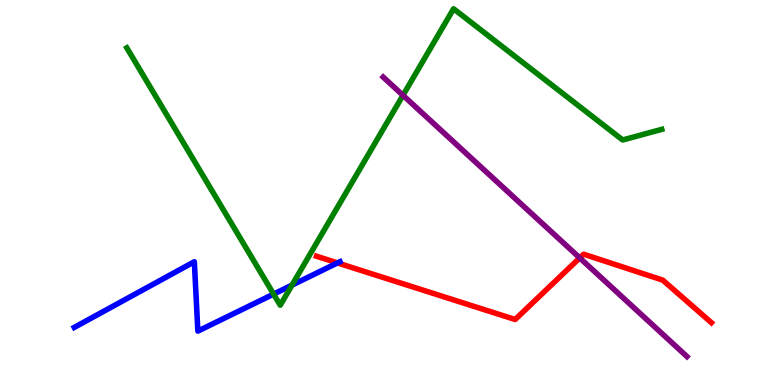[{'lines': ['blue', 'red'], 'intersections': [{'x': 4.35, 'y': 3.17}]}, {'lines': ['green', 'red'], 'intersections': []}, {'lines': ['purple', 'red'], 'intersections': [{'x': 7.48, 'y': 3.3}]}, {'lines': ['blue', 'green'], 'intersections': [{'x': 3.53, 'y': 2.36}, {'x': 3.77, 'y': 2.59}]}, {'lines': ['blue', 'purple'], 'intersections': []}, {'lines': ['green', 'purple'], 'intersections': [{'x': 5.2, 'y': 7.52}]}]